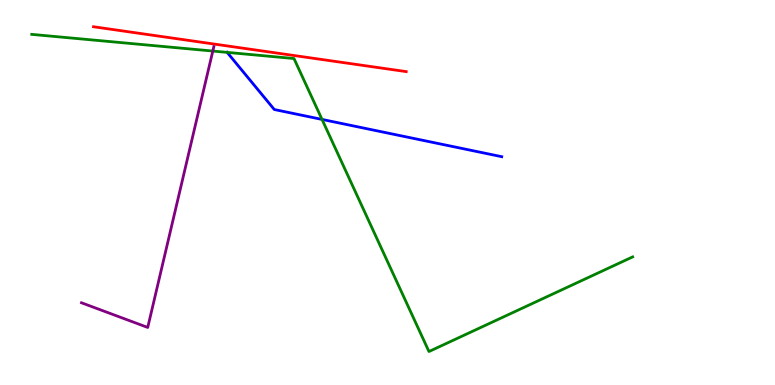[{'lines': ['blue', 'red'], 'intersections': []}, {'lines': ['green', 'red'], 'intersections': []}, {'lines': ['purple', 'red'], 'intersections': []}, {'lines': ['blue', 'green'], 'intersections': [{'x': 2.93, 'y': 8.64}, {'x': 4.16, 'y': 6.9}]}, {'lines': ['blue', 'purple'], 'intersections': []}, {'lines': ['green', 'purple'], 'intersections': [{'x': 2.75, 'y': 8.67}]}]